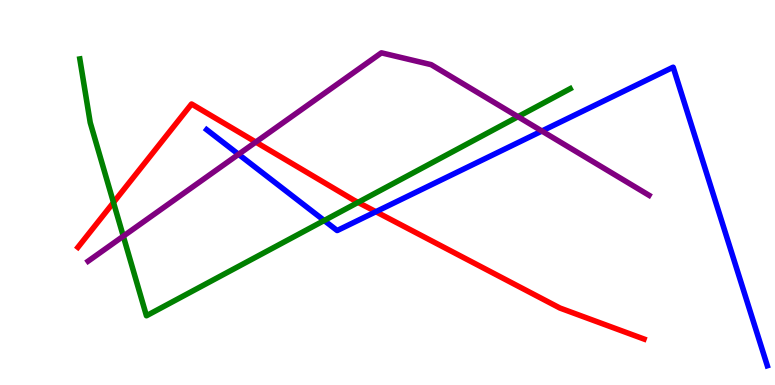[{'lines': ['blue', 'red'], 'intersections': [{'x': 4.85, 'y': 4.5}]}, {'lines': ['green', 'red'], 'intersections': [{'x': 1.46, 'y': 4.74}, {'x': 4.62, 'y': 4.74}]}, {'lines': ['purple', 'red'], 'intersections': [{'x': 3.3, 'y': 6.31}]}, {'lines': ['blue', 'green'], 'intersections': [{'x': 4.18, 'y': 4.27}]}, {'lines': ['blue', 'purple'], 'intersections': [{'x': 3.08, 'y': 5.99}, {'x': 6.99, 'y': 6.6}]}, {'lines': ['green', 'purple'], 'intersections': [{'x': 1.59, 'y': 3.87}, {'x': 6.68, 'y': 6.97}]}]